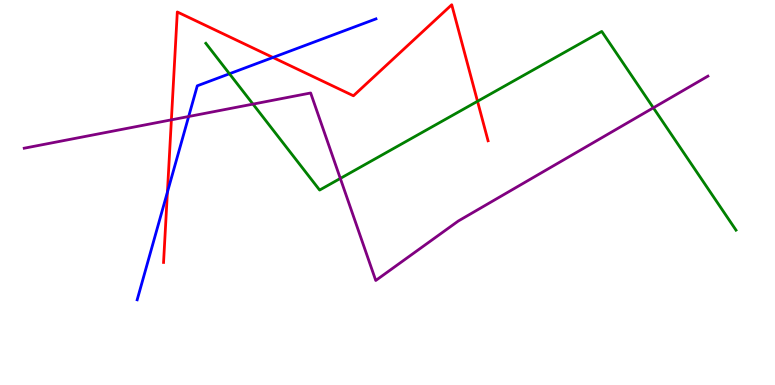[{'lines': ['blue', 'red'], 'intersections': [{'x': 2.16, 'y': 5.01}, {'x': 3.52, 'y': 8.51}]}, {'lines': ['green', 'red'], 'intersections': [{'x': 6.16, 'y': 7.37}]}, {'lines': ['purple', 'red'], 'intersections': [{'x': 2.21, 'y': 6.89}]}, {'lines': ['blue', 'green'], 'intersections': [{'x': 2.96, 'y': 8.08}]}, {'lines': ['blue', 'purple'], 'intersections': [{'x': 2.43, 'y': 6.97}]}, {'lines': ['green', 'purple'], 'intersections': [{'x': 3.26, 'y': 7.3}, {'x': 4.39, 'y': 5.37}, {'x': 8.43, 'y': 7.2}]}]